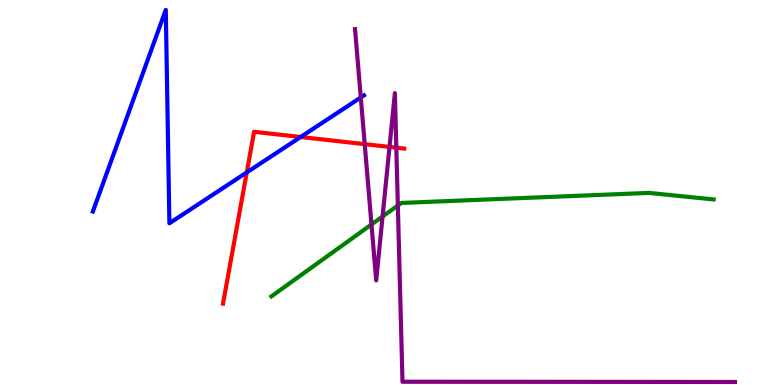[{'lines': ['blue', 'red'], 'intersections': [{'x': 3.18, 'y': 5.52}, {'x': 3.88, 'y': 6.44}]}, {'lines': ['green', 'red'], 'intersections': []}, {'lines': ['purple', 'red'], 'intersections': [{'x': 4.71, 'y': 6.26}, {'x': 5.03, 'y': 6.18}, {'x': 5.11, 'y': 6.16}]}, {'lines': ['blue', 'green'], 'intersections': []}, {'lines': ['blue', 'purple'], 'intersections': [{'x': 4.66, 'y': 7.47}]}, {'lines': ['green', 'purple'], 'intersections': [{'x': 4.79, 'y': 4.17}, {'x': 4.94, 'y': 4.38}, {'x': 5.13, 'y': 4.66}]}]